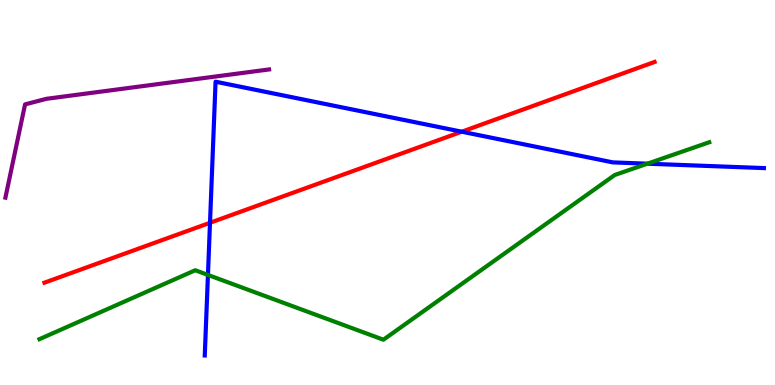[{'lines': ['blue', 'red'], 'intersections': [{'x': 2.71, 'y': 4.21}, {'x': 5.96, 'y': 6.58}]}, {'lines': ['green', 'red'], 'intersections': []}, {'lines': ['purple', 'red'], 'intersections': []}, {'lines': ['blue', 'green'], 'intersections': [{'x': 2.68, 'y': 2.86}, {'x': 8.35, 'y': 5.75}]}, {'lines': ['blue', 'purple'], 'intersections': []}, {'lines': ['green', 'purple'], 'intersections': []}]